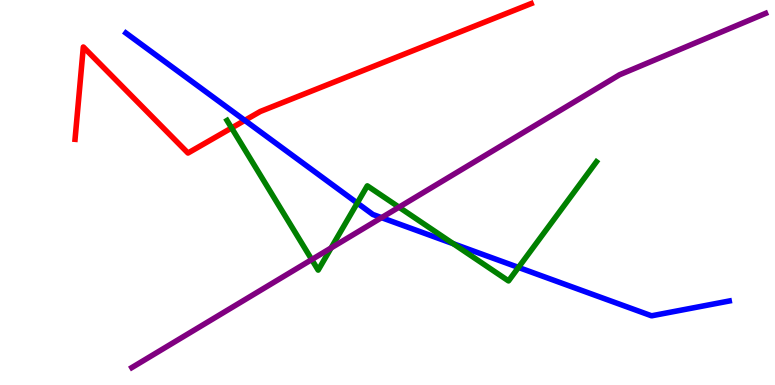[{'lines': ['blue', 'red'], 'intersections': [{'x': 3.16, 'y': 6.87}]}, {'lines': ['green', 'red'], 'intersections': [{'x': 2.99, 'y': 6.68}]}, {'lines': ['purple', 'red'], 'intersections': []}, {'lines': ['blue', 'green'], 'intersections': [{'x': 4.61, 'y': 4.73}, {'x': 5.85, 'y': 3.67}, {'x': 6.69, 'y': 3.05}]}, {'lines': ['blue', 'purple'], 'intersections': [{'x': 4.92, 'y': 4.35}]}, {'lines': ['green', 'purple'], 'intersections': [{'x': 4.02, 'y': 3.26}, {'x': 4.27, 'y': 3.56}, {'x': 5.15, 'y': 4.62}]}]